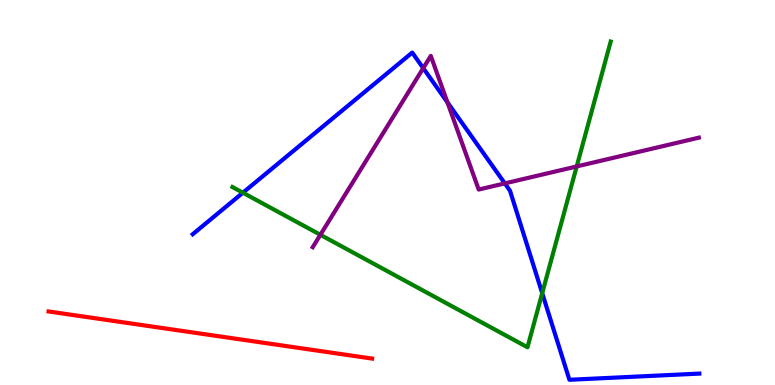[{'lines': ['blue', 'red'], 'intersections': []}, {'lines': ['green', 'red'], 'intersections': []}, {'lines': ['purple', 'red'], 'intersections': []}, {'lines': ['blue', 'green'], 'intersections': [{'x': 3.13, 'y': 4.99}, {'x': 7.0, 'y': 2.38}]}, {'lines': ['blue', 'purple'], 'intersections': [{'x': 5.46, 'y': 8.23}, {'x': 5.77, 'y': 7.34}, {'x': 6.51, 'y': 5.24}]}, {'lines': ['green', 'purple'], 'intersections': [{'x': 4.13, 'y': 3.9}, {'x': 7.44, 'y': 5.68}]}]